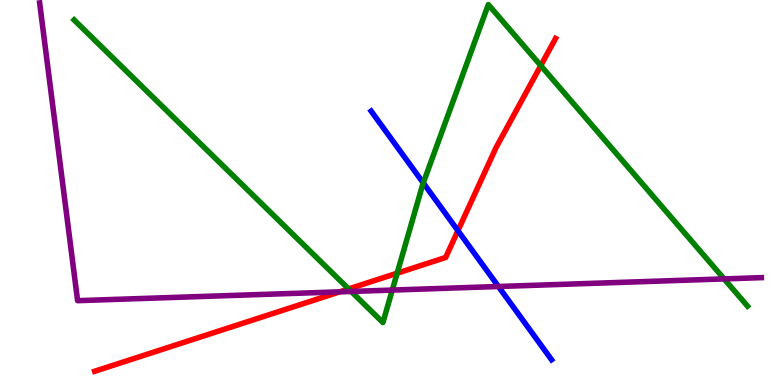[{'lines': ['blue', 'red'], 'intersections': [{'x': 5.91, 'y': 4.01}]}, {'lines': ['green', 'red'], 'intersections': [{'x': 4.5, 'y': 2.5}, {'x': 5.12, 'y': 2.9}, {'x': 6.98, 'y': 8.3}]}, {'lines': ['purple', 'red'], 'intersections': [{'x': 4.38, 'y': 2.42}]}, {'lines': ['blue', 'green'], 'intersections': [{'x': 5.46, 'y': 5.25}]}, {'lines': ['blue', 'purple'], 'intersections': [{'x': 6.43, 'y': 2.56}]}, {'lines': ['green', 'purple'], 'intersections': [{'x': 4.53, 'y': 2.43}, {'x': 5.06, 'y': 2.47}, {'x': 9.34, 'y': 2.76}]}]